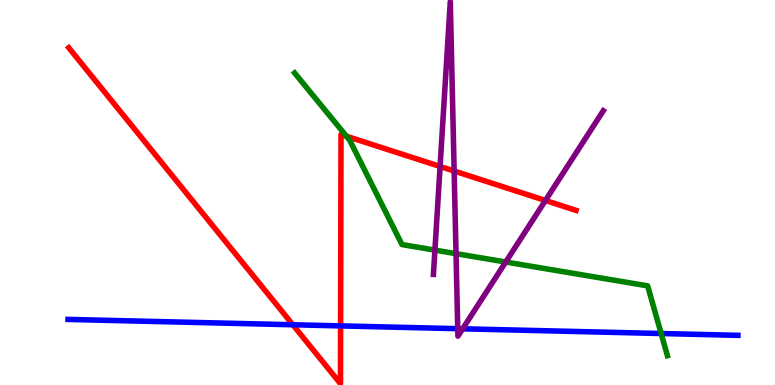[{'lines': ['blue', 'red'], 'intersections': [{'x': 3.78, 'y': 1.56}, {'x': 4.39, 'y': 1.54}]}, {'lines': ['green', 'red'], 'intersections': [{'x': 4.47, 'y': 6.46}]}, {'lines': ['purple', 'red'], 'intersections': [{'x': 5.68, 'y': 5.68}, {'x': 5.86, 'y': 5.56}, {'x': 7.04, 'y': 4.79}]}, {'lines': ['blue', 'green'], 'intersections': [{'x': 8.53, 'y': 1.34}]}, {'lines': ['blue', 'purple'], 'intersections': [{'x': 5.91, 'y': 1.46}, {'x': 5.97, 'y': 1.46}]}, {'lines': ['green', 'purple'], 'intersections': [{'x': 5.61, 'y': 3.5}, {'x': 5.88, 'y': 3.41}, {'x': 6.53, 'y': 3.19}]}]